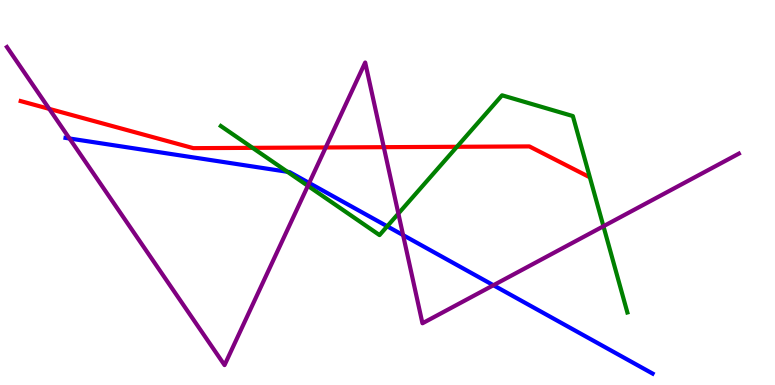[{'lines': ['blue', 'red'], 'intersections': []}, {'lines': ['green', 'red'], 'intersections': [{'x': 3.26, 'y': 6.16}, {'x': 5.9, 'y': 6.19}]}, {'lines': ['purple', 'red'], 'intersections': [{'x': 0.635, 'y': 7.17}, {'x': 4.2, 'y': 6.17}, {'x': 4.95, 'y': 6.18}]}, {'lines': ['blue', 'green'], 'intersections': [{'x': 3.71, 'y': 5.54}, {'x': 5.0, 'y': 4.12}]}, {'lines': ['blue', 'purple'], 'intersections': [{'x': 0.897, 'y': 6.4}, {'x': 3.99, 'y': 5.25}, {'x': 5.2, 'y': 3.89}, {'x': 6.37, 'y': 2.59}]}, {'lines': ['green', 'purple'], 'intersections': [{'x': 3.97, 'y': 5.17}, {'x': 5.14, 'y': 4.45}, {'x': 7.79, 'y': 4.12}]}]